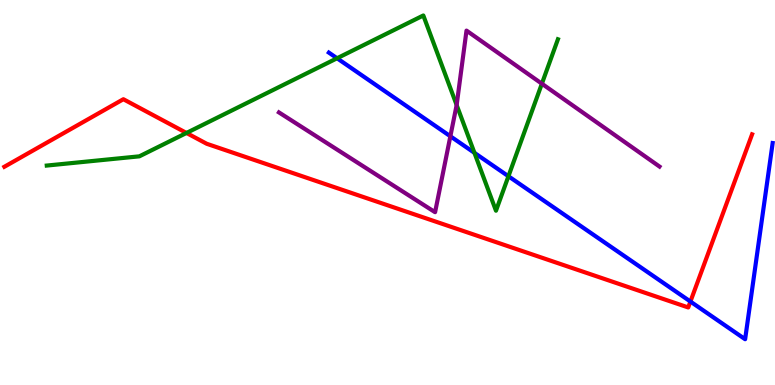[{'lines': ['blue', 'red'], 'intersections': [{'x': 8.91, 'y': 2.17}]}, {'lines': ['green', 'red'], 'intersections': [{'x': 2.41, 'y': 6.55}]}, {'lines': ['purple', 'red'], 'intersections': []}, {'lines': ['blue', 'green'], 'intersections': [{'x': 4.35, 'y': 8.49}, {'x': 6.12, 'y': 6.03}, {'x': 6.56, 'y': 5.42}]}, {'lines': ['blue', 'purple'], 'intersections': [{'x': 5.81, 'y': 6.46}]}, {'lines': ['green', 'purple'], 'intersections': [{'x': 5.89, 'y': 7.27}, {'x': 6.99, 'y': 7.83}]}]